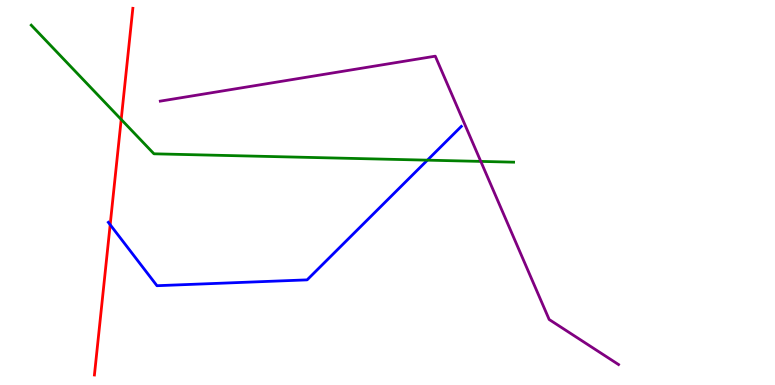[{'lines': ['blue', 'red'], 'intersections': [{'x': 1.42, 'y': 4.16}]}, {'lines': ['green', 'red'], 'intersections': [{'x': 1.56, 'y': 6.9}]}, {'lines': ['purple', 'red'], 'intersections': []}, {'lines': ['blue', 'green'], 'intersections': [{'x': 5.51, 'y': 5.84}]}, {'lines': ['blue', 'purple'], 'intersections': []}, {'lines': ['green', 'purple'], 'intersections': [{'x': 6.2, 'y': 5.81}]}]